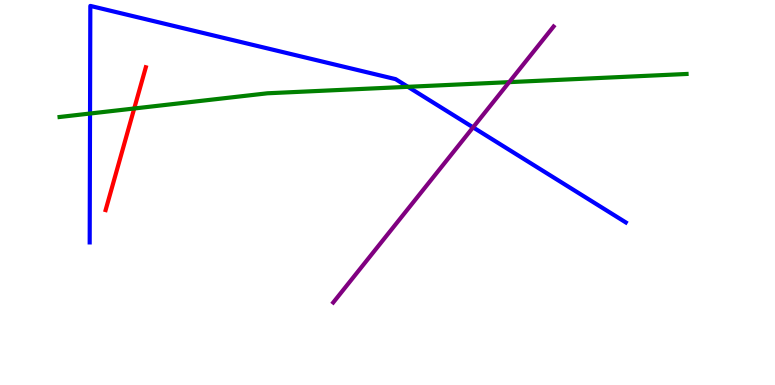[{'lines': ['blue', 'red'], 'intersections': []}, {'lines': ['green', 'red'], 'intersections': [{'x': 1.73, 'y': 7.18}]}, {'lines': ['purple', 'red'], 'intersections': []}, {'lines': ['blue', 'green'], 'intersections': [{'x': 1.16, 'y': 7.05}, {'x': 5.26, 'y': 7.75}]}, {'lines': ['blue', 'purple'], 'intersections': [{'x': 6.1, 'y': 6.69}]}, {'lines': ['green', 'purple'], 'intersections': [{'x': 6.57, 'y': 7.87}]}]